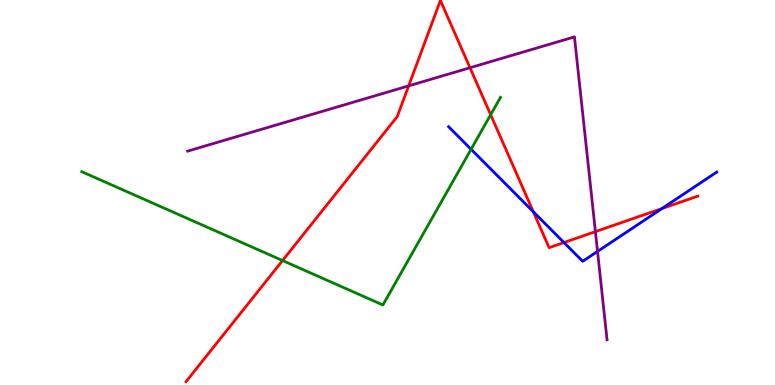[{'lines': ['blue', 'red'], 'intersections': [{'x': 6.88, 'y': 4.5}, {'x': 7.28, 'y': 3.7}, {'x': 8.54, 'y': 4.58}]}, {'lines': ['green', 'red'], 'intersections': [{'x': 3.65, 'y': 3.23}, {'x': 6.33, 'y': 7.02}]}, {'lines': ['purple', 'red'], 'intersections': [{'x': 5.27, 'y': 7.77}, {'x': 6.06, 'y': 8.24}, {'x': 7.68, 'y': 3.98}]}, {'lines': ['blue', 'green'], 'intersections': [{'x': 6.08, 'y': 6.12}]}, {'lines': ['blue', 'purple'], 'intersections': [{'x': 7.71, 'y': 3.47}]}, {'lines': ['green', 'purple'], 'intersections': []}]